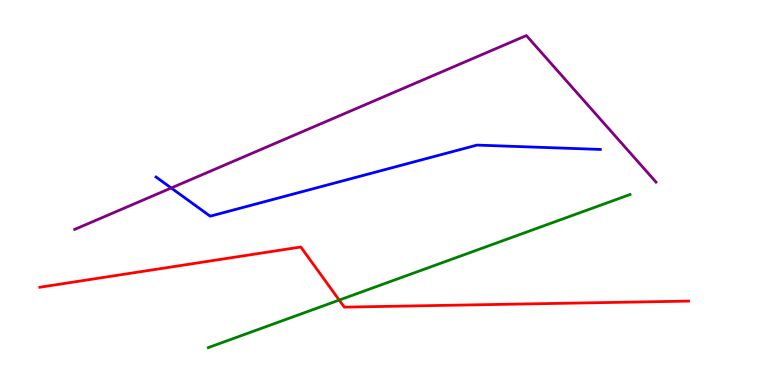[{'lines': ['blue', 'red'], 'intersections': []}, {'lines': ['green', 'red'], 'intersections': [{'x': 4.38, 'y': 2.21}]}, {'lines': ['purple', 'red'], 'intersections': []}, {'lines': ['blue', 'green'], 'intersections': []}, {'lines': ['blue', 'purple'], 'intersections': [{'x': 2.21, 'y': 5.12}]}, {'lines': ['green', 'purple'], 'intersections': []}]